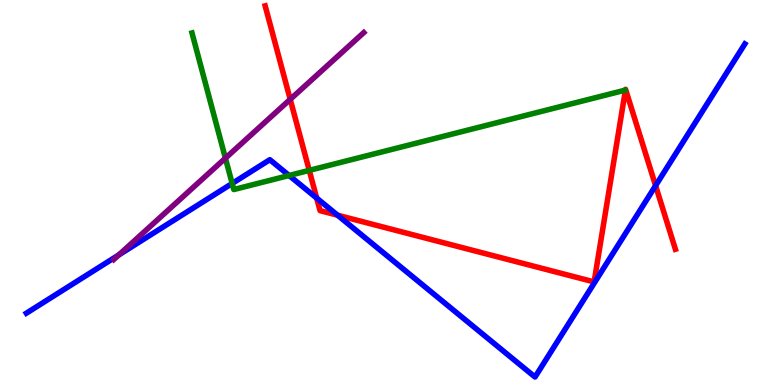[{'lines': ['blue', 'red'], 'intersections': [{'x': 4.09, 'y': 4.85}, {'x': 4.36, 'y': 4.41}, {'x': 8.46, 'y': 5.18}]}, {'lines': ['green', 'red'], 'intersections': [{'x': 3.99, 'y': 5.57}]}, {'lines': ['purple', 'red'], 'intersections': [{'x': 3.74, 'y': 7.42}]}, {'lines': ['blue', 'green'], 'intersections': [{'x': 3.0, 'y': 5.23}, {'x': 3.73, 'y': 5.44}]}, {'lines': ['blue', 'purple'], 'intersections': [{'x': 1.53, 'y': 3.38}]}, {'lines': ['green', 'purple'], 'intersections': [{'x': 2.91, 'y': 5.89}]}]